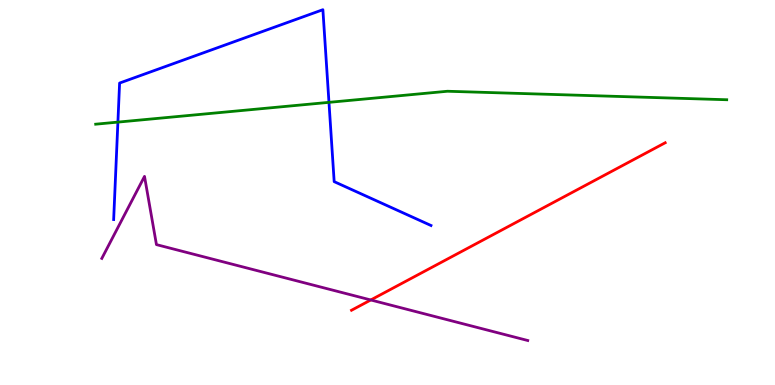[{'lines': ['blue', 'red'], 'intersections': []}, {'lines': ['green', 'red'], 'intersections': []}, {'lines': ['purple', 'red'], 'intersections': [{'x': 4.78, 'y': 2.21}]}, {'lines': ['blue', 'green'], 'intersections': [{'x': 1.52, 'y': 6.83}, {'x': 4.24, 'y': 7.34}]}, {'lines': ['blue', 'purple'], 'intersections': []}, {'lines': ['green', 'purple'], 'intersections': []}]